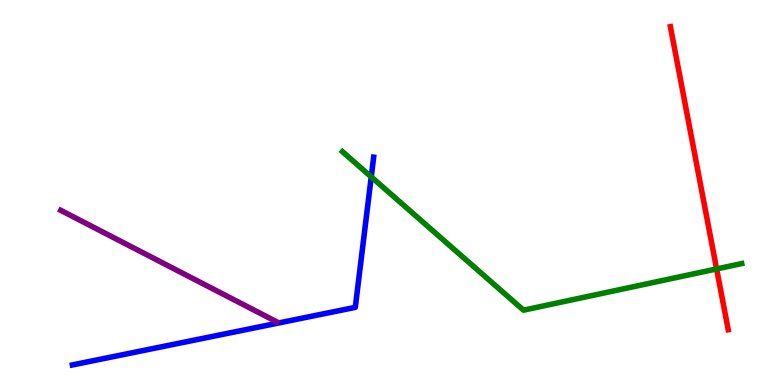[{'lines': ['blue', 'red'], 'intersections': []}, {'lines': ['green', 'red'], 'intersections': [{'x': 9.25, 'y': 3.01}]}, {'lines': ['purple', 'red'], 'intersections': []}, {'lines': ['blue', 'green'], 'intersections': [{'x': 4.79, 'y': 5.41}]}, {'lines': ['blue', 'purple'], 'intersections': []}, {'lines': ['green', 'purple'], 'intersections': []}]